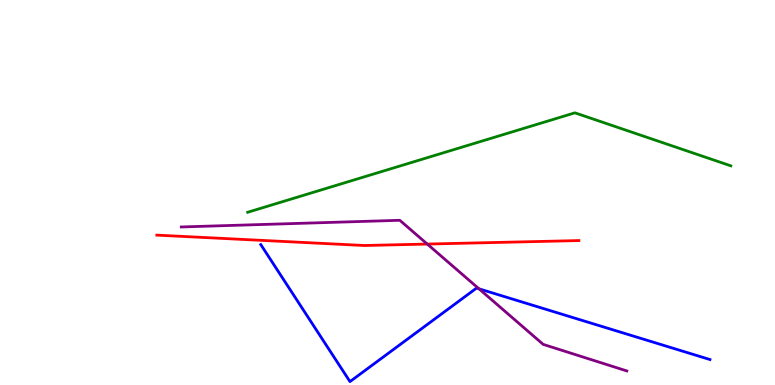[{'lines': ['blue', 'red'], 'intersections': []}, {'lines': ['green', 'red'], 'intersections': []}, {'lines': ['purple', 'red'], 'intersections': [{'x': 5.51, 'y': 3.66}]}, {'lines': ['blue', 'green'], 'intersections': []}, {'lines': ['blue', 'purple'], 'intersections': [{'x': 6.18, 'y': 2.5}]}, {'lines': ['green', 'purple'], 'intersections': []}]